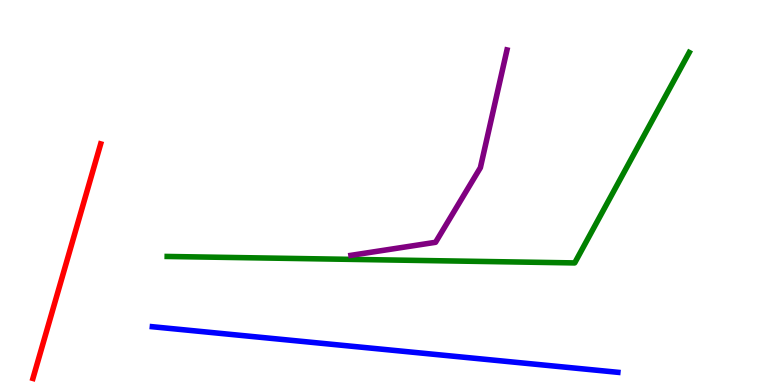[{'lines': ['blue', 'red'], 'intersections': []}, {'lines': ['green', 'red'], 'intersections': []}, {'lines': ['purple', 'red'], 'intersections': []}, {'lines': ['blue', 'green'], 'intersections': []}, {'lines': ['blue', 'purple'], 'intersections': []}, {'lines': ['green', 'purple'], 'intersections': []}]